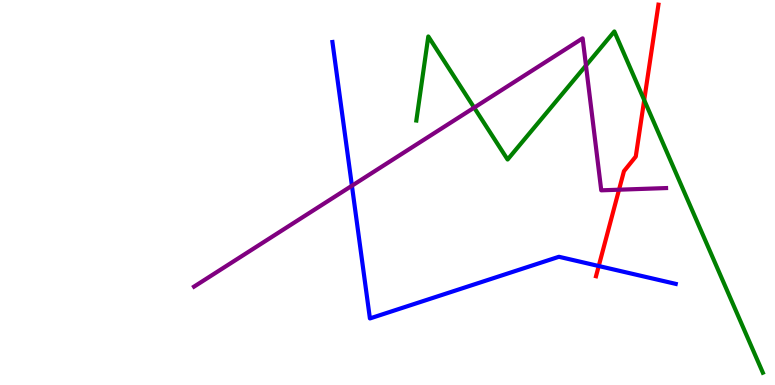[{'lines': ['blue', 'red'], 'intersections': [{'x': 7.73, 'y': 3.09}]}, {'lines': ['green', 'red'], 'intersections': [{'x': 8.31, 'y': 7.4}]}, {'lines': ['purple', 'red'], 'intersections': [{'x': 7.99, 'y': 5.07}]}, {'lines': ['blue', 'green'], 'intersections': []}, {'lines': ['blue', 'purple'], 'intersections': [{'x': 4.54, 'y': 5.18}]}, {'lines': ['green', 'purple'], 'intersections': [{'x': 6.12, 'y': 7.2}, {'x': 7.56, 'y': 8.3}]}]